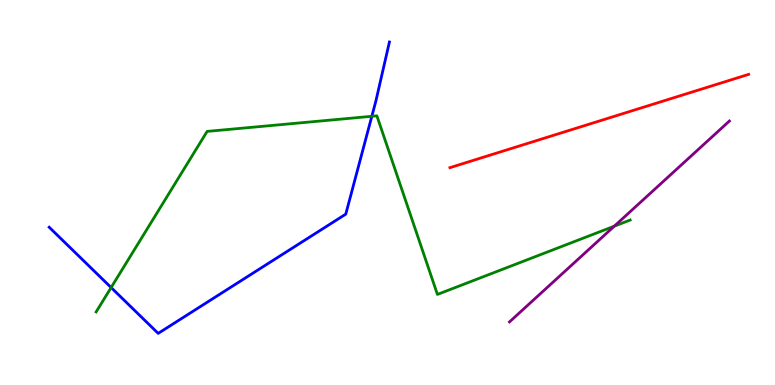[{'lines': ['blue', 'red'], 'intersections': []}, {'lines': ['green', 'red'], 'intersections': []}, {'lines': ['purple', 'red'], 'intersections': []}, {'lines': ['blue', 'green'], 'intersections': [{'x': 1.43, 'y': 2.53}, {'x': 4.8, 'y': 6.98}]}, {'lines': ['blue', 'purple'], 'intersections': []}, {'lines': ['green', 'purple'], 'intersections': [{'x': 7.93, 'y': 4.13}]}]